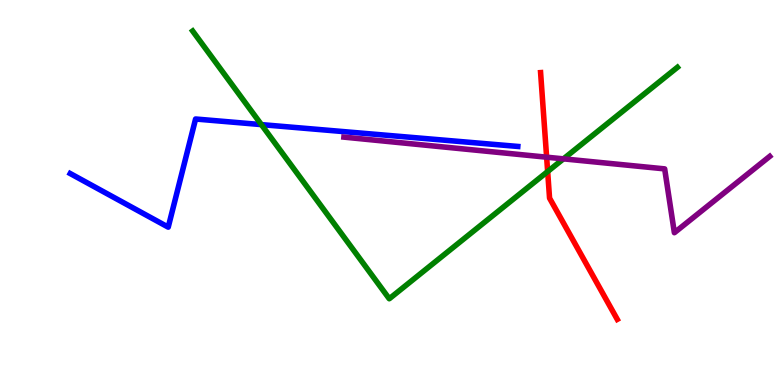[{'lines': ['blue', 'red'], 'intersections': []}, {'lines': ['green', 'red'], 'intersections': [{'x': 7.07, 'y': 5.54}]}, {'lines': ['purple', 'red'], 'intersections': [{'x': 7.05, 'y': 5.92}]}, {'lines': ['blue', 'green'], 'intersections': [{'x': 3.37, 'y': 6.76}]}, {'lines': ['blue', 'purple'], 'intersections': []}, {'lines': ['green', 'purple'], 'intersections': [{'x': 7.27, 'y': 5.87}]}]